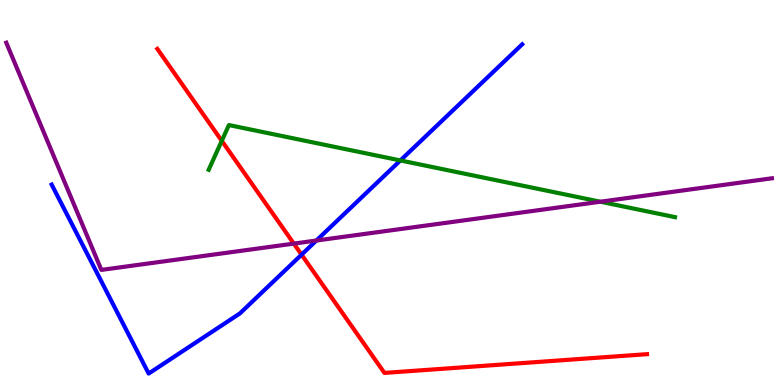[{'lines': ['blue', 'red'], 'intersections': [{'x': 3.89, 'y': 3.39}]}, {'lines': ['green', 'red'], 'intersections': [{'x': 2.86, 'y': 6.34}]}, {'lines': ['purple', 'red'], 'intersections': [{'x': 3.79, 'y': 3.67}]}, {'lines': ['blue', 'green'], 'intersections': [{'x': 5.17, 'y': 5.83}]}, {'lines': ['blue', 'purple'], 'intersections': [{'x': 4.08, 'y': 3.75}]}, {'lines': ['green', 'purple'], 'intersections': [{'x': 7.75, 'y': 4.76}]}]